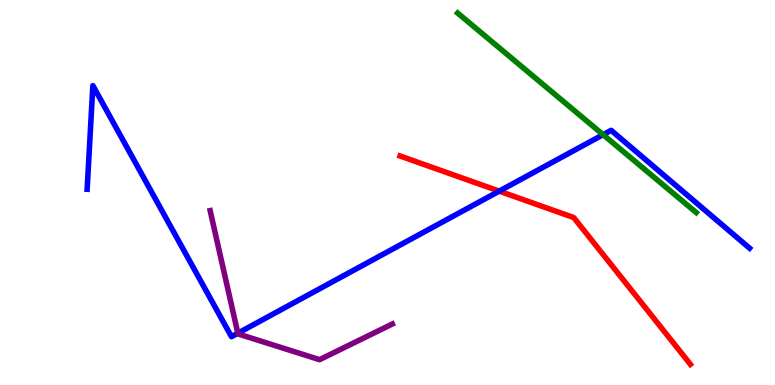[{'lines': ['blue', 'red'], 'intersections': [{'x': 6.44, 'y': 5.04}]}, {'lines': ['green', 'red'], 'intersections': []}, {'lines': ['purple', 'red'], 'intersections': []}, {'lines': ['blue', 'green'], 'intersections': [{'x': 7.78, 'y': 6.5}]}, {'lines': ['blue', 'purple'], 'intersections': [{'x': 3.07, 'y': 1.35}]}, {'lines': ['green', 'purple'], 'intersections': []}]